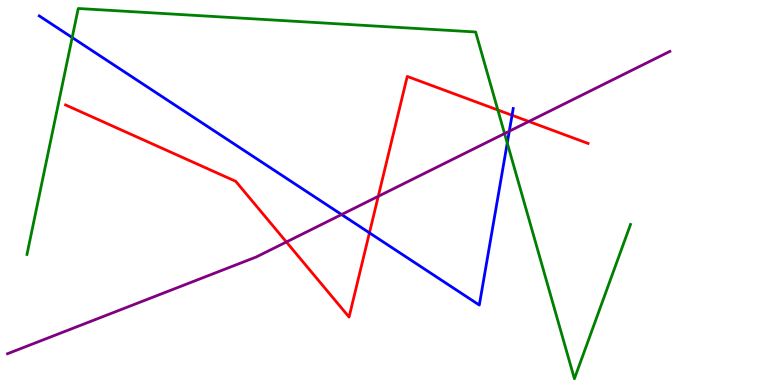[{'lines': ['blue', 'red'], 'intersections': [{'x': 4.77, 'y': 3.95}, {'x': 6.61, 'y': 7.01}]}, {'lines': ['green', 'red'], 'intersections': [{'x': 6.42, 'y': 7.14}]}, {'lines': ['purple', 'red'], 'intersections': [{'x': 3.7, 'y': 3.71}, {'x': 4.88, 'y': 4.9}, {'x': 6.82, 'y': 6.84}]}, {'lines': ['blue', 'green'], 'intersections': [{'x': 0.931, 'y': 9.02}, {'x': 6.55, 'y': 6.28}]}, {'lines': ['blue', 'purple'], 'intersections': [{'x': 4.41, 'y': 4.43}, {'x': 6.57, 'y': 6.59}]}, {'lines': ['green', 'purple'], 'intersections': [{'x': 6.51, 'y': 6.53}]}]